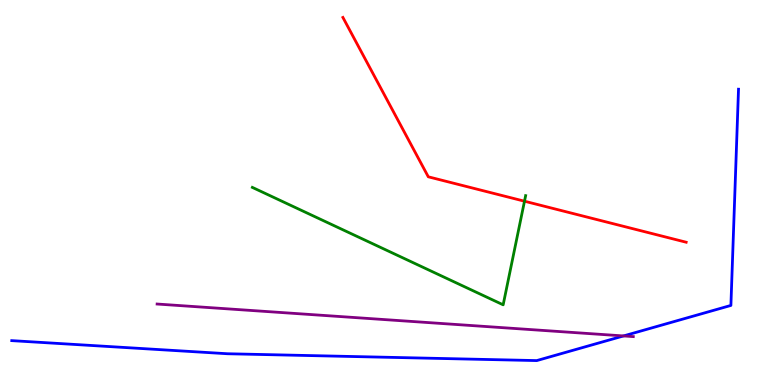[{'lines': ['blue', 'red'], 'intersections': []}, {'lines': ['green', 'red'], 'intersections': [{'x': 6.77, 'y': 4.77}]}, {'lines': ['purple', 'red'], 'intersections': []}, {'lines': ['blue', 'green'], 'intersections': []}, {'lines': ['blue', 'purple'], 'intersections': [{'x': 8.05, 'y': 1.27}]}, {'lines': ['green', 'purple'], 'intersections': []}]